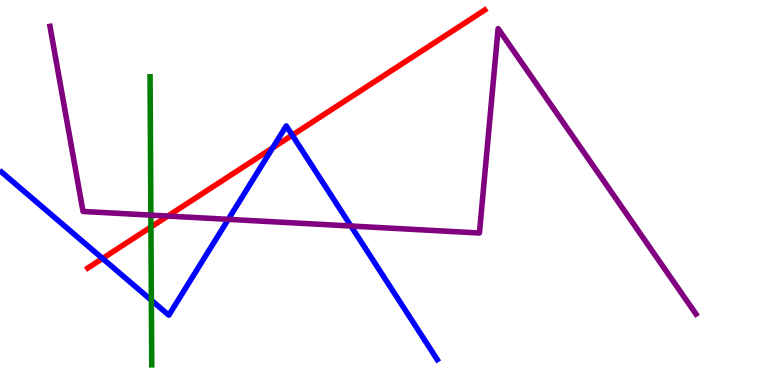[{'lines': ['blue', 'red'], 'intersections': [{'x': 1.32, 'y': 3.29}, {'x': 3.52, 'y': 6.16}, {'x': 3.77, 'y': 6.49}]}, {'lines': ['green', 'red'], 'intersections': [{'x': 1.95, 'y': 4.1}]}, {'lines': ['purple', 'red'], 'intersections': [{'x': 2.17, 'y': 4.39}]}, {'lines': ['blue', 'green'], 'intersections': [{'x': 1.95, 'y': 2.2}]}, {'lines': ['blue', 'purple'], 'intersections': [{'x': 2.95, 'y': 4.3}, {'x': 4.53, 'y': 4.13}]}, {'lines': ['green', 'purple'], 'intersections': [{'x': 1.95, 'y': 4.41}]}]